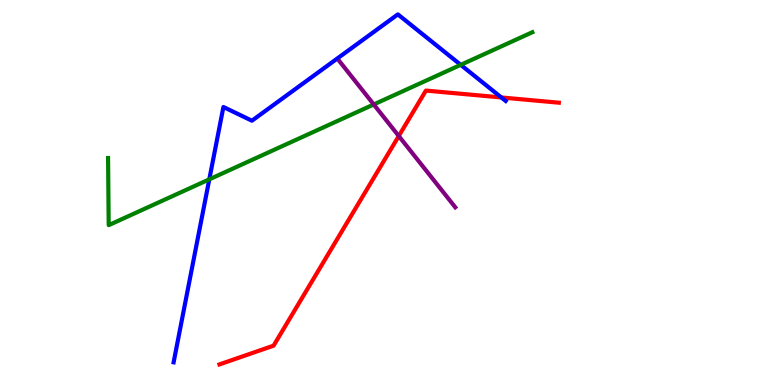[{'lines': ['blue', 'red'], 'intersections': [{'x': 6.47, 'y': 7.47}]}, {'lines': ['green', 'red'], 'intersections': []}, {'lines': ['purple', 'red'], 'intersections': [{'x': 5.15, 'y': 6.47}]}, {'lines': ['blue', 'green'], 'intersections': [{'x': 2.7, 'y': 5.34}, {'x': 5.94, 'y': 8.32}]}, {'lines': ['blue', 'purple'], 'intersections': []}, {'lines': ['green', 'purple'], 'intersections': [{'x': 4.82, 'y': 7.29}]}]